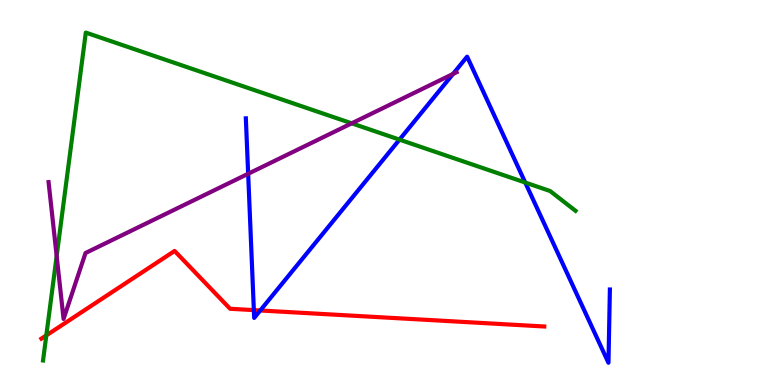[{'lines': ['blue', 'red'], 'intersections': [{'x': 3.28, 'y': 1.95}, {'x': 3.36, 'y': 1.94}]}, {'lines': ['green', 'red'], 'intersections': [{'x': 0.598, 'y': 1.29}]}, {'lines': ['purple', 'red'], 'intersections': []}, {'lines': ['blue', 'green'], 'intersections': [{'x': 5.15, 'y': 6.37}, {'x': 6.78, 'y': 5.26}]}, {'lines': ['blue', 'purple'], 'intersections': [{'x': 3.2, 'y': 5.49}, {'x': 5.85, 'y': 8.08}]}, {'lines': ['green', 'purple'], 'intersections': [{'x': 0.731, 'y': 3.35}, {'x': 4.54, 'y': 6.8}]}]